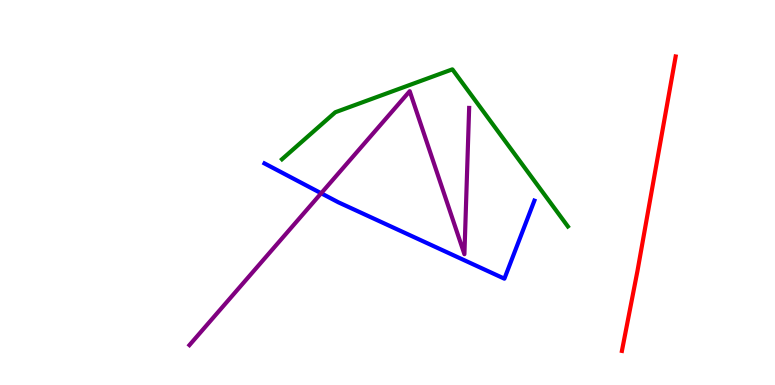[{'lines': ['blue', 'red'], 'intersections': []}, {'lines': ['green', 'red'], 'intersections': []}, {'lines': ['purple', 'red'], 'intersections': []}, {'lines': ['blue', 'green'], 'intersections': []}, {'lines': ['blue', 'purple'], 'intersections': [{'x': 4.14, 'y': 4.98}]}, {'lines': ['green', 'purple'], 'intersections': []}]